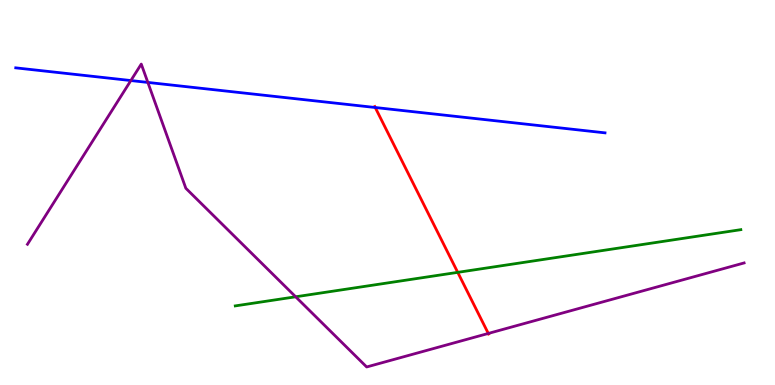[{'lines': ['blue', 'red'], 'intersections': [{'x': 4.84, 'y': 7.21}]}, {'lines': ['green', 'red'], 'intersections': [{'x': 5.91, 'y': 2.93}]}, {'lines': ['purple', 'red'], 'intersections': [{'x': 6.3, 'y': 1.34}]}, {'lines': ['blue', 'green'], 'intersections': []}, {'lines': ['blue', 'purple'], 'intersections': [{'x': 1.69, 'y': 7.91}, {'x': 1.91, 'y': 7.86}]}, {'lines': ['green', 'purple'], 'intersections': [{'x': 3.81, 'y': 2.29}]}]